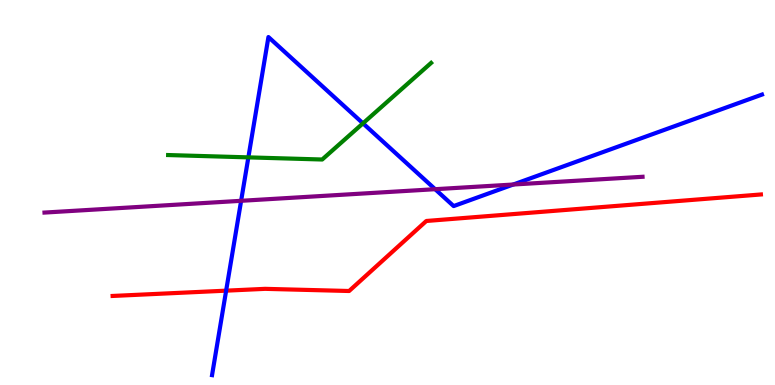[{'lines': ['blue', 'red'], 'intersections': [{'x': 2.92, 'y': 2.45}]}, {'lines': ['green', 'red'], 'intersections': []}, {'lines': ['purple', 'red'], 'intersections': []}, {'lines': ['blue', 'green'], 'intersections': [{'x': 3.2, 'y': 5.91}, {'x': 4.68, 'y': 6.8}]}, {'lines': ['blue', 'purple'], 'intersections': [{'x': 3.11, 'y': 4.78}, {'x': 5.61, 'y': 5.09}, {'x': 6.62, 'y': 5.21}]}, {'lines': ['green', 'purple'], 'intersections': []}]